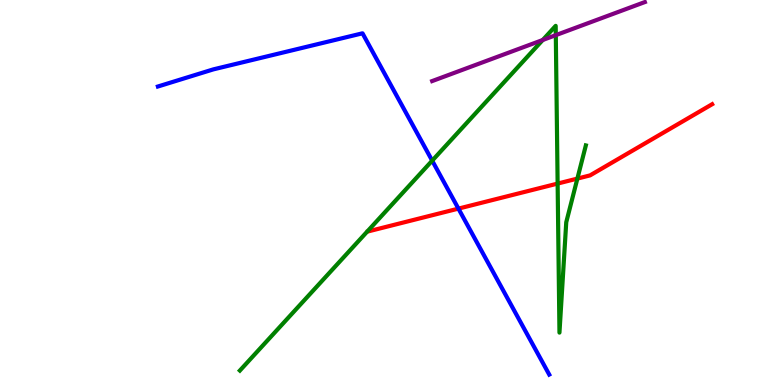[{'lines': ['blue', 'red'], 'intersections': [{'x': 5.92, 'y': 4.58}]}, {'lines': ['green', 'red'], 'intersections': [{'x': 7.2, 'y': 5.23}, {'x': 7.45, 'y': 5.36}]}, {'lines': ['purple', 'red'], 'intersections': []}, {'lines': ['blue', 'green'], 'intersections': [{'x': 5.58, 'y': 5.83}]}, {'lines': ['blue', 'purple'], 'intersections': []}, {'lines': ['green', 'purple'], 'intersections': [{'x': 7.0, 'y': 8.96}, {'x': 7.17, 'y': 9.09}]}]